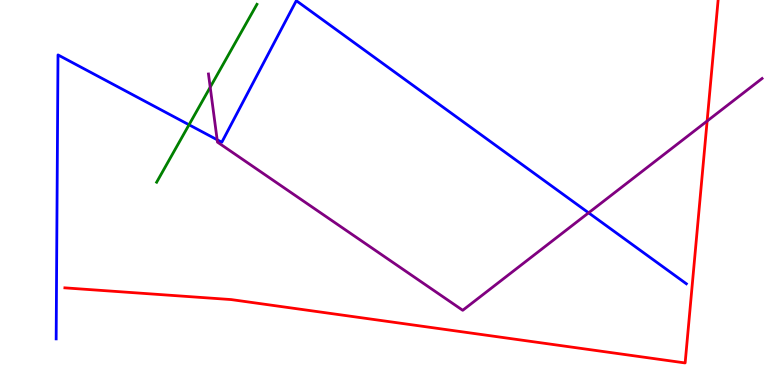[{'lines': ['blue', 'red'], 'intersections': []}, {'lines': ['green', 'red'], 'intersections': []}, {'lines': ['purple', 'red'], 'intersections': [{'x': 9.12, 'y': 6.86}]}, {'lines': ['blue', 'green'], 'intersections': [{'x': 2.44, 'y': 6.76}]}, {'lines': ['blue', 'purple'], 'intersections': [{'x': 2.8, 'y': 6.37}, {'x': 7.59, 'y': 4.47}]}, {'lines': ['green', 'purple'], 'intersections': [{'x': 2.71, 'y': 7.73}]}]